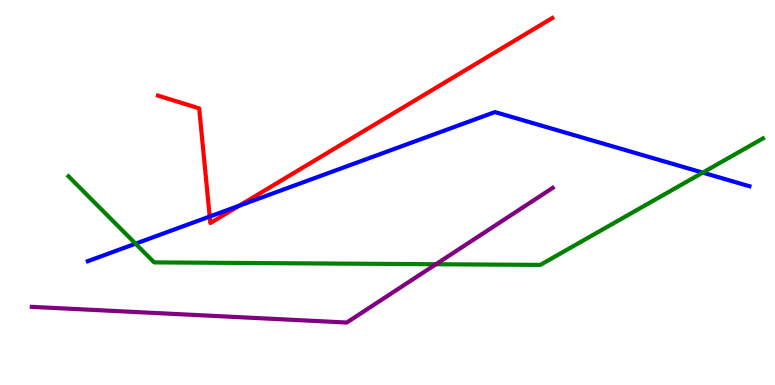[{'lines': ['blue', 'red'], 'intersections': [{'x': 2.71, 'y': 4.38}, {'x': 3.09, 'y': 4.66}]}, {'lines': ['green', 'red'], 'intersections': []}, {'lines': ['purple', 'red'], 'intersections': []}, {'lines': ['blue', 'green'], 'intersections': [{'x': 1.75, 'y': 3.67}, {'x': 9.07, 'y': 5.52}]}, {'lines': ['blue', 'purple'], 'intersections': []}, {'lines': ['green', 'purple'], 'intersections': [{'x': 5.63, 'y': 3.14}]}]